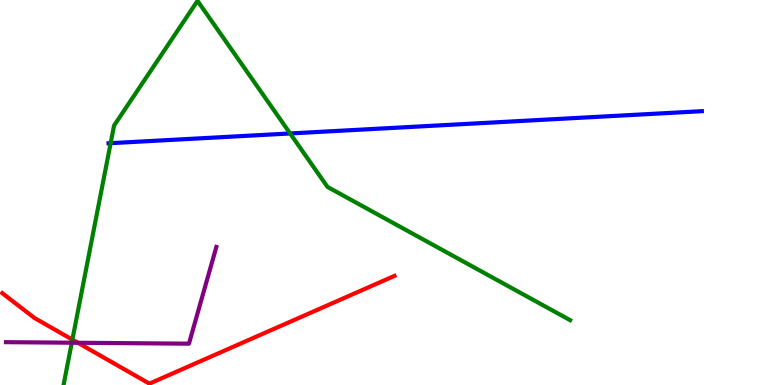[{'lines': ['blue', 'red'], 'intersections': []}, {'lines': ['green', 'red'], 'intersections': [{'x': 0.934, 'y': 1.18}]}, {'lines': ['purple', 'red'], 'intersections': [{'x': 1.0, 'y': 1.1}]}, {'lines': ['blue', 'green'], 'intersections': [{'x': 1.43, 'y': 6.28}, {'x': 3.74, 'y': 6.53}]}, {'lines': ['blue', 'purple'], 'intersections': []}, {'lines': ['green', 'purple'], 'intersections': [{'x': 0.926, 'y': 1.1}]}]